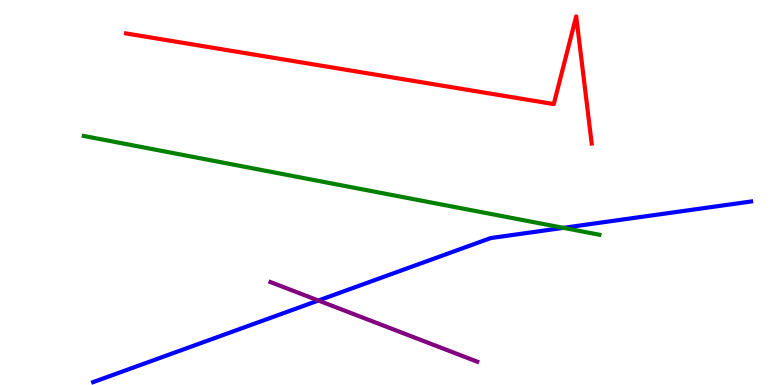[{'lines': ['blue', 'red'], 'intersections': []}, {'lines': ['green', 'red'], 'intersections': []}, {'lines': ['purple', 'red'], 'intersections': []}, {'lines': ['blue', 'green'], 'intersections': [{'x': 7.27, 'y': 4.08}]}, {'lines': ['blue', 'purple'], 'intersections': [{'x': 4.11, 'y': 2.19}]}, {'lines': ['green', 'purple'], 'intersections': []}]